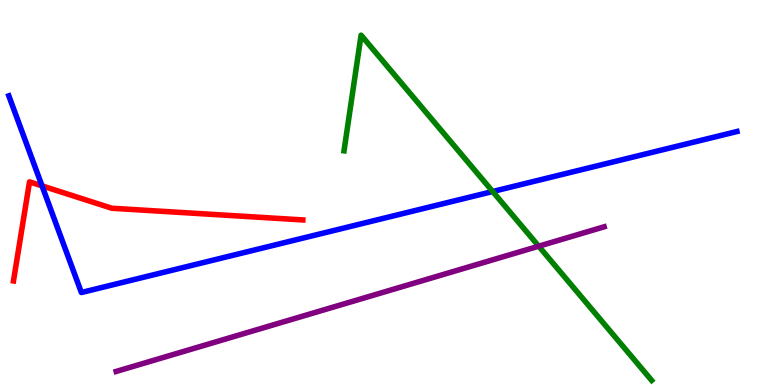[{'lines': ['blue', 'red'], 'intersections': [{'x': 0.542, 'y': 5.17}]}, {'lines': ['green', 'red'], 'intersections': []}, {'lines': ['purple', 'red'], 'intersections': []}, {'lines': ['blue', 'green'], 'intersections': [{'x': 6.36, 'y': 5.03}]}, {'lines': ['blue', 'purple'], 'intersections': []}, {'lines': ['green', 'purple'], 'intersections': [{'x': 6.95, 'y': 3.61}]}]